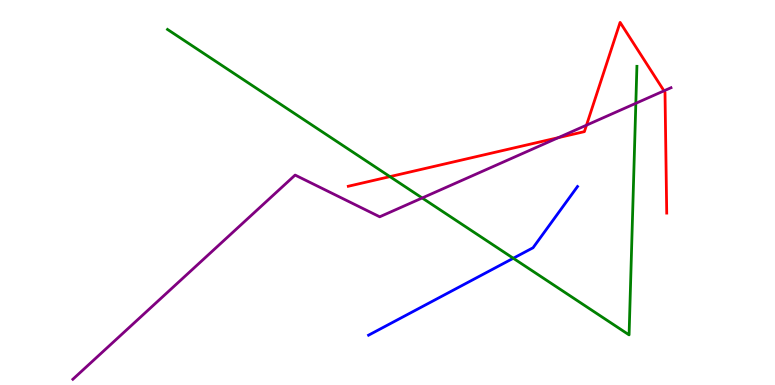[{'lines': ['blue', 'red'], 'intersections': []}, {'lines': ['green', 'red'], 'intersections': [{'x': 5.03, 'y': 5.41}]}, {'lines': ['purple', 'red'], 'intersections': [{'x': 7.2, 'y': 6.42}, {'x': 7.57, 'y': 6.75}, {'x': 8.57, 'y': 7.64}]}, {'lines': ['blue', 'green'], 'intersections': [{'x': 6.62, 'y': 3.29}]}, {'lines': ['blue', 'purple'], 'intersections': []}, {'lines': ['green', 'purple'], 'intersections': [{'x': 5.45, 'y': 4.86}, {'x': 8.2, 'y': 7.32}]}]